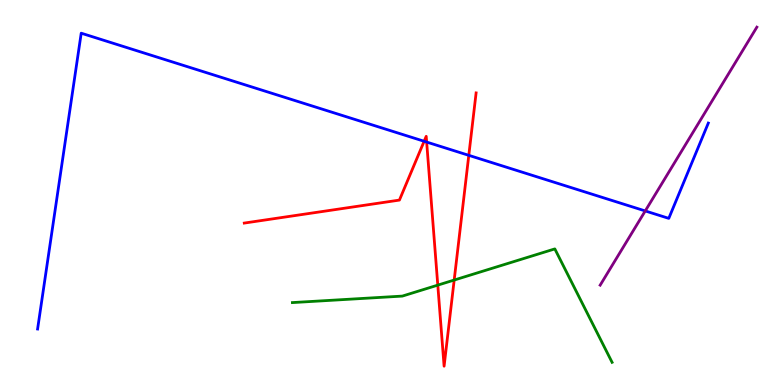[{'lines': ['blue', 'red'], 'intersections': [{'x': 5.47, 'y': 6.33}, {'x': 5.51, 'y': 6.31}, {'x': 6.05, 'y': 5.97}]}, {'lines': ['green', 'red'], 'intersections': [{'x': 5.65, 'y': 2.59}, {'x': 5.86, 'y': 2.73}]}, {'lines': ['purple', 'red'], 'intersections': []}, {'lines': ['blue', 'green'], 'intersections': []}, {'lines': ['blue', 'purple'], 'intersections': [{'x': 8.33, 'y': 4.52}]}, {'lines': ['green', 'purple'], 'intersections': []}]